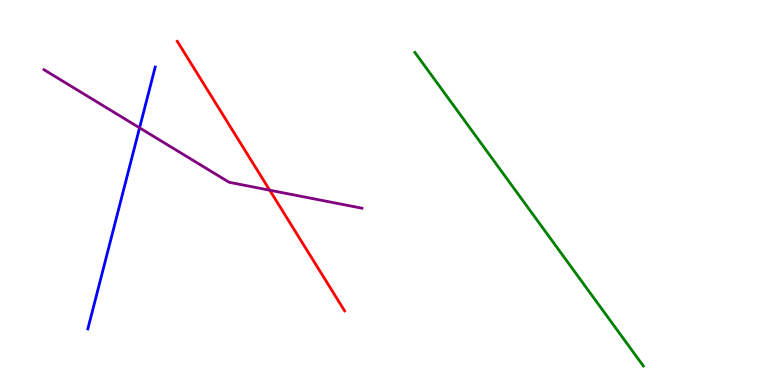[{'lines': ['blue', 'red'], 'intersections': []}, {'lines': ['green', 'red'], 'intersections': []}, {'lines': ['purple', 'red'], 'intersections': [{'x': 3.48, 'y': 5.06}]}, {'lines': ['blue', 'green'], 'intersections': []}, {'lines': ['blue', 'purple'], 'intersections': [{'x': 1.8, 'y': 6.68}]}, {'lines': ['green', 'purple'], 'intersections': []}]